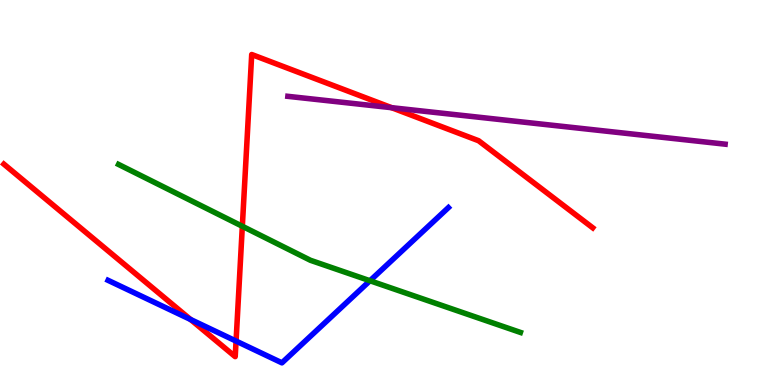[{'lines': ['blue', 'red'], 'intersections': [{'x': 2.46, 'y': 1.7}, {'x': 3.05, 'y': 1.14}]}, {'lines': ['green', 'red'], 'intersections': [{'x': 3.13, 'y': 4.12}]}, {'lines': ['purple', 'red'], 'intersections': [{'x': 5.05, 'y': 7.2}]}, {'lines': ['blue', 'green'], 'intersections': [{'x': 4.77, 'y': 2.71}]}, {'lines': ['blue', 'purple'], 'intersections': []}, {'lines': ['green', 'purple'], 'intersections': []}]